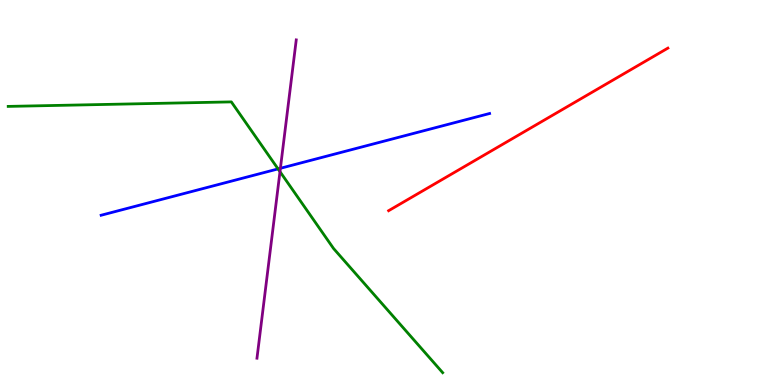[{'lines': ['blue', 'red'], 'intersections': []}, {'lines': ['green', 'red'], 'intersections': []}, {'lines': ['purple', 'red'], 'intersections': []}, {'lines': ['blue', 'green'], 'intersections': [{'x': 3.59, 'y': 5.61}]}, {'lines': ['blue', 'purple'], 'intersections': [{'x': 3.62, 'y': 5.63}]}, {'lines': ['green', 'purple'], 'intersections': [{'x': 3.61, 'y': 5.54}]}]